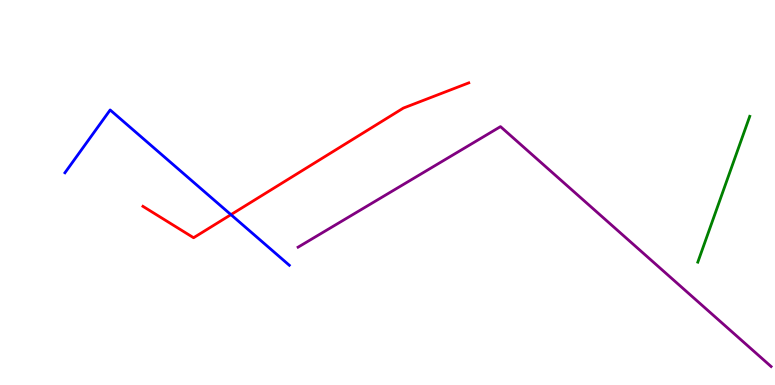[{'lines': ['blue', 'red'], 'intersections': [{'x': 2.98, 'y': 4.42}]}, {'lines': ['green', 'red'], 'intersections': []}, {'lines': ['purple', 'red'], 'intersections': []}, {'lines': ['blue', 'green'], 'intersections': []}, {'lines': ['blue', 'purple'], 'intersections': []}, {'lines': ['green', 'purple'], 'intersections': []}]